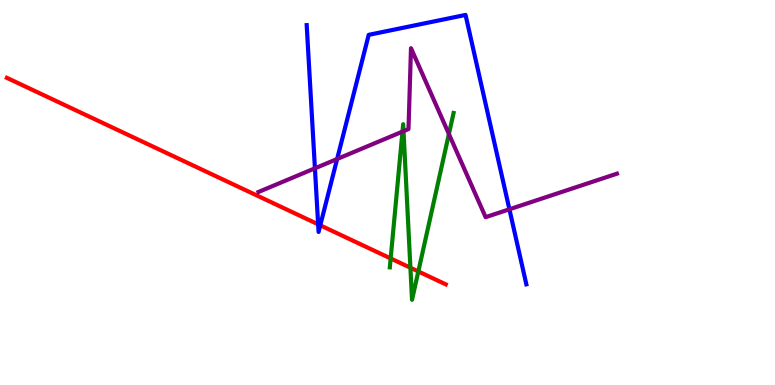[{'lines': ['blue', 'red'], 'intersections': [{'x': 4.11, 'y': 4.17}, {'x': 4.13, 'y': 4.15}]}, {'lines': ['green', 'red'], 'intersections': [{'x': 5.04, 'y': 3.29}, {'x': 5.3, 'y': 3.05}, {'x': 5.4, 'y': 2.95}]}, {'lines': ['purple', 'red'], 'intersections': []}, {'lines': ['blue', 'green'], 'intersections': []}, {'lines': ['blue', 'purple'], 'intersections': [{'x': 4.06, 'y': 5.63}, {'x': 4.35, 'y': 5.87}, {'x': 6.57, 'y': 4.56}]}, {'lines': ['green', 'purple'], 'intersections': [{'x': 5.19, 'y': 6.58}, {'x': 5.21, 'y': 6.59}, {'x': 5.79, 'y': 6.52}]}]